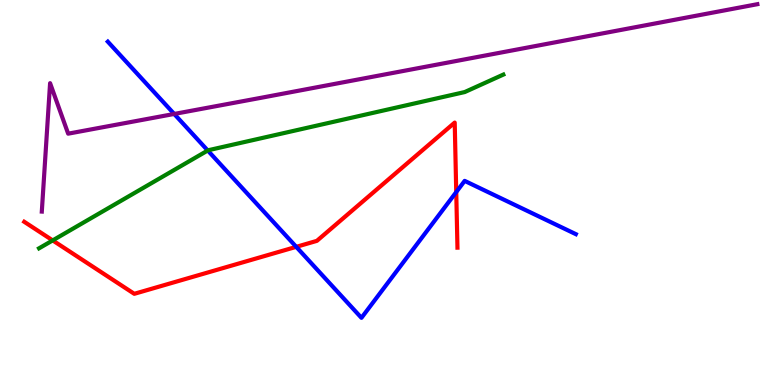[{'lines': ['blue', 'red'], 'intersections': [{'x': 3.82, 'y': 3.59}, {'x': 5.89, 'y': 5.01}]}, {'lines': ['green', 'red'], 'intersections': [{'x': 0.68, 'y': 3.76}]}, {'lines': ['purple', 'red'], 'intersections': []}, {'lines': ['blue', 'green'], 'intersections': [{'x': 2.68, 'y': 6.09}]}, {'lines': ['blue', 'purple'], 'intersections': [{'x': 2.25, 'y': 7.04}]}, {'lines': ['green', 'purple'], 'intersections': []}]